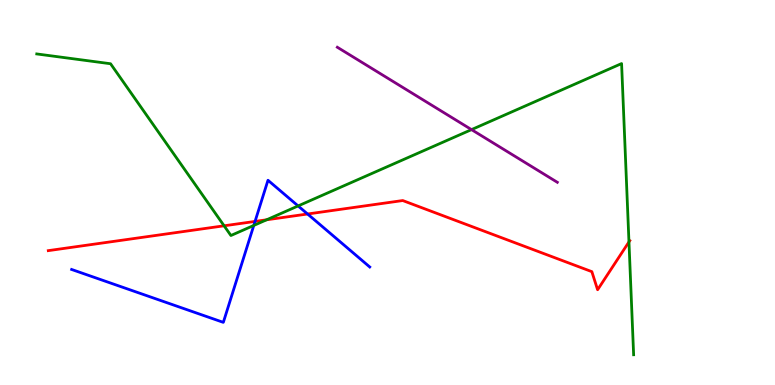[{'lines': ['blue', 'red'], 'intersections': [{'x': 3.29, 'y': 4.25}, {'x': 3.97, 'y': 4.44}]}, {'lines': ['green', 'red'], 'intersections': [{'x': 2.89, 'y': 4.14}, {'x': 3.44, 'y': 4.29}, {'x': 8.12, 'y': 3.72}]}, {'lines': ['purple', 'red'], 'intersections': []}, {'lines': ['blue', 'green'], 'intersections': [{'x': 3.27, 'y': 4.14}, {'x': 3.85, 'y': 4.65}]}, {'lines': ['blue', 'purple'], 'intersections': []}, {'lines': ['green', 'purple'], 'intersections': [{'x': 6.08, 'y': 6.63}]}]